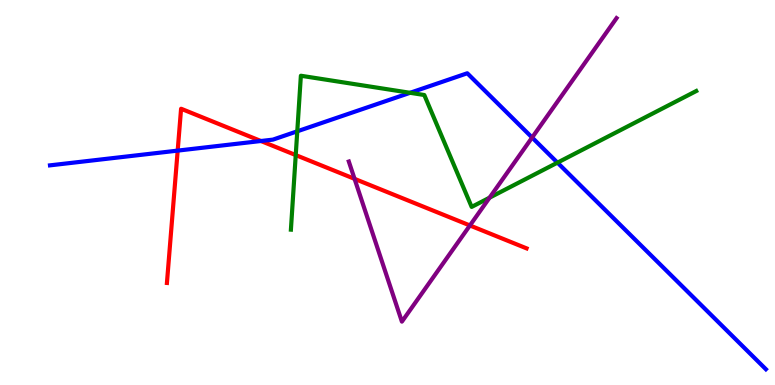[{'lines': ['blue', 'red'], 'intersections': [{'x': 2.29, 'y': 6.09}, {'x': 3.37, 'y': 6.34}]}, {'lines': ['green', 'red'], 'intersections': [{'x': 3.82, 'y': 5.97}]}, {'lines': ['purple', 'red'], 'intersections': [{'x': 4.58, 'y': 5.35}, {'x': 6.06, 'y': 4.14}]}, {'lines': ['blue', 'green'], 'intersections': [{'x': 3.84, 'y': 6.59}, {'x': 5.29, 'y': 7.59}, {'x': 7.19, 'y': 5.78}]}, {'lines': ['blue', 'purple'], 'intersections': [{'x': 6.87, 'y': 6.43}]}, {'lines': ['green', 'purple'], 'intersections': [{'x': 6.32, 'y': 4.87}]}]